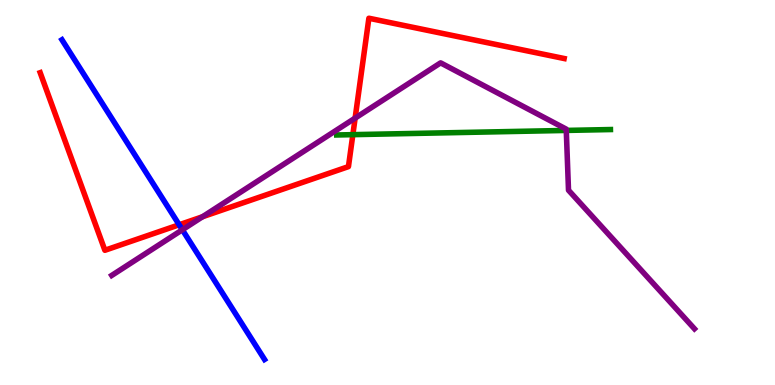[{'lines': ['blue', 'red'], 'intersections': [{'x': 2.31, 'y': 4.16}]}, {'lines': ['green', 'red'], 'intersections': [{'x': 4.55, 'y': 6.5}]}, {'lines': ['purple', 'red'], 'intersections': [{'x': 2.61, 'y': 4.37}, {'x': 4.58, 'y': 6.93}]}, {'lines': ['blue', 'green'], 'intersections': []}, {'lines': ['blue', 'purple'], 'intersections': [{'x': 2.35, 'y': 4.03}]}, {'lines': ['green', 'purple'], 'intersections': [{'x': 7.31, 'y': 6.61}]}]